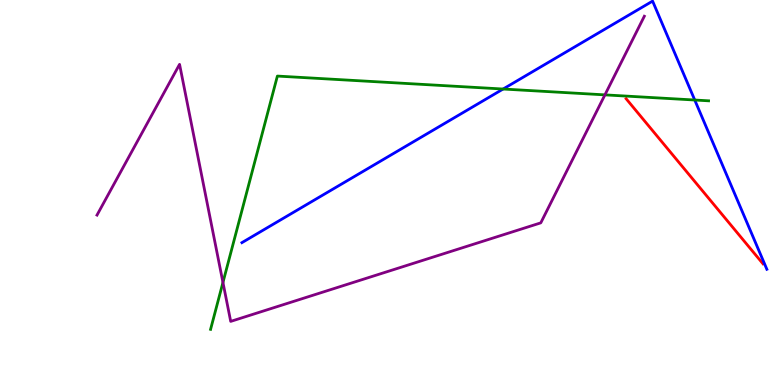[{'lines': ['blue', 'red'], 'intersections': []}, {'lines': ['green', 'red'], 'intersections': []}, {'lines': ['purple', 'red'], 'intersections': []}, {'lines': ['blue', 'green'], 'intersections': [{'x': 6.49, 'y': 7.69}, {'x': 8.96, 'y': 7.4}]}, {'lines': ['blue', 'purple'], 'intersections': []}, {'lines': ['green', 'purple'], 'intersections': [{'x': 2.88, 'y': 2.66}, {'x': 7.81, 'y': 7.54}]}]